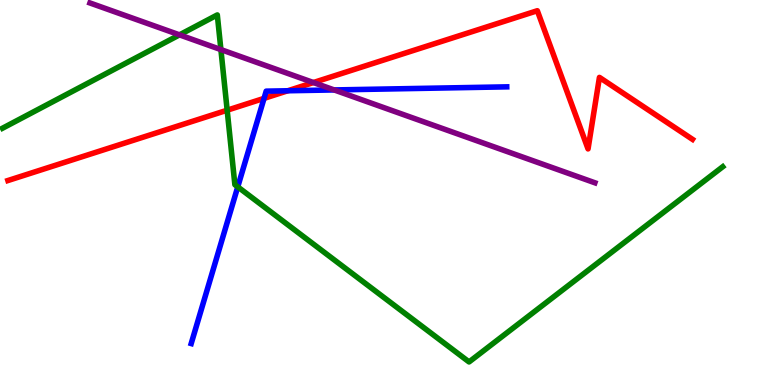[{'lines': ['blue', 'red'], 'intersections': [{'x': 3.41, 'y': 7.44}, {'x': 3.71, 'y': 7.64}]}, {'lines': ['green', 'red'], 'intersections': [{'x': 2.93, 'y': 7.14}]}, {'lines': ['purple', 'red'], 'intersections': [{'x': 4.04, 'y': 7.86}]}, {'lines': ['blue', 'green'], 'intersections': [{'x': 3.07, 'y': 5.15}]}, {'lines': ['blue', 'purple'], 'intersections': [{'x': 4.31, 'y': 7.66}]}, {'lines': ['green', 'purple'], 'intersections': [{'x': 2.32, 'y': 9.09}, {'x': 2.85, 'y': 8.71}]}]